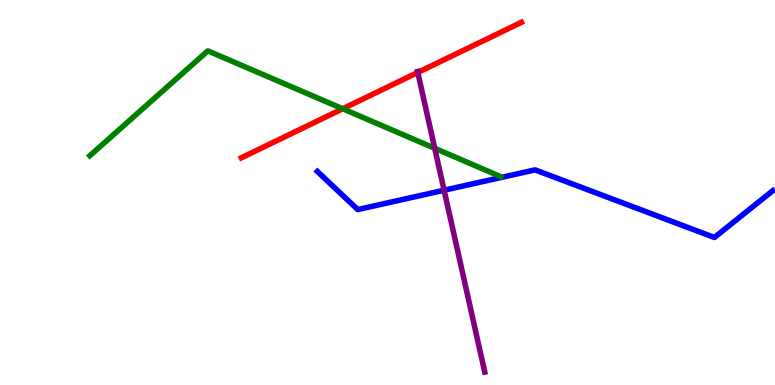[{'lines': ['blue', 'red'], 'intersections': []}, {'lines': ['green', 'red'], 'intersections': [{'x': 4.42, 'y': 7.17}]}, {'lines': ['purple', 'red'], 'intersections': [{'x': 5.39, 'y': 8.12}]}, {'lines': ['blue', 'green'], 'intersections': []}, {'lines': ['blue', 'purple'], 'intersections': [{'x': 5.73, 'y': 5.06}]}, {'lines': ['green', 'purple'], 'intersections': [{'x': 5.61, 'y': 6.15}]}]